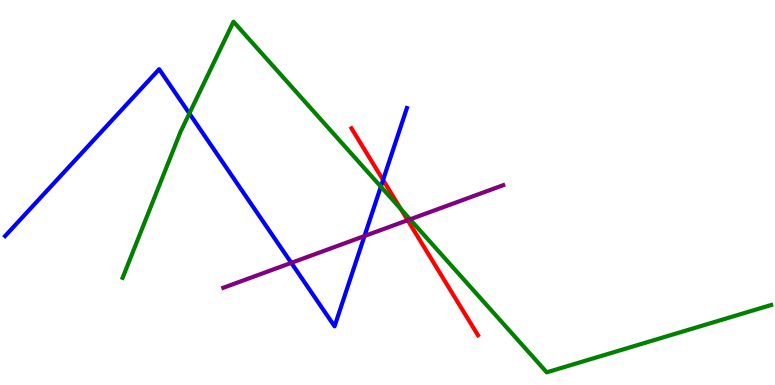[{'lines': ['blue', 'red'], 'intersections': [{'x': 4.94, 'y': 5.33}]}, {'lines': ['green', 'red'], 'intersections': [{'x': 5.17, 'y': 4.57}]}, {'lines': ['purple', 'red'], 'intersections': [{'x': 5.26, 'y': 4.28}]}, {'lines': ['blue', 'green'], 'intersections': [{'x': 2.44, 'y': 7.05}, {'x': 4.91, 'y': 5.15}]}, {'lines': ['blue', 'purple'], 'intersections': [{'x': 3.76, 'y': 3.17}, {'x': 4.7, 'y': 3.87}]}, {'lines': ['green', 'purple'], 'intersections': [{'x': 5.29, 'y': 4.3}]}]